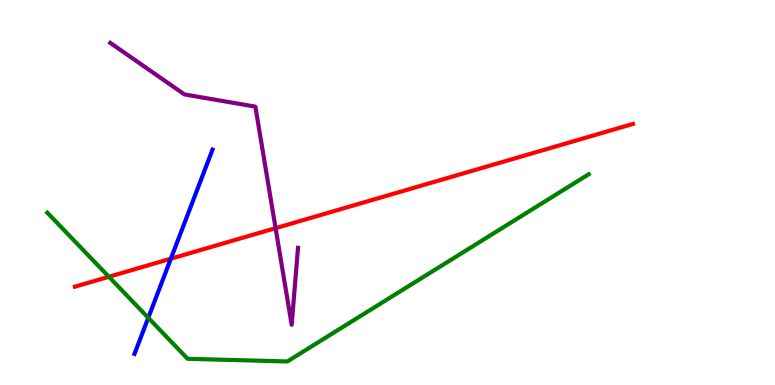[{'lines': ['blue', 'red'], 'intersections': [{'x': 2.2, 'y': 3.28}]}, {'lines': ['green', 'red'], 'intersections': [{'x': 1.4, 'y': 2.81}]}, {'lines': ['purple', 'red'], 'intersections': [{'x': 3.56, 'y': 4.07}]}, {'lines': ['blue', 'green'], 'intersections': [{'x': 1.91, 'y': 1.75}]}, {'lines': ['blue', 'purple'], 'intersections': []}, {'lines': ['green', 'purple'], 'intersections': []}]